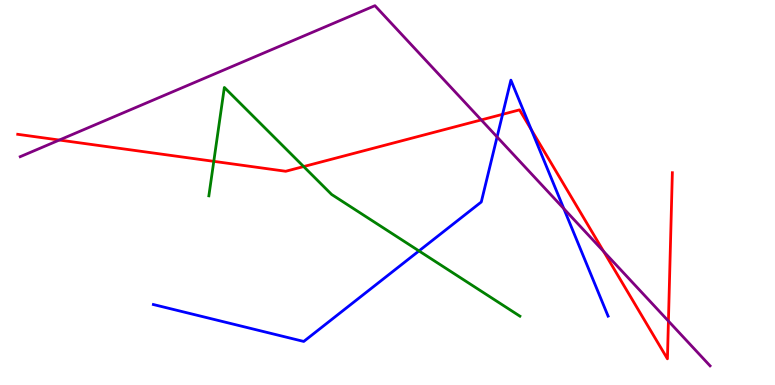[{'lines': ['blue', 'red'], 'intersections': [{'x': 6.48, 'y': 7.03}, {'x': 6.86, 'y': 6.63}]}, {'lines': ['green', 'red'], 'intersections': [{'x': 2.76, 'y': 5.81}, {'x': 3.92, 'y': 5.67}]}, {'lines': ['purple', 'red'], 'intersections': [{'x': 0.765, 'y': 6.36}, {'x': 6.21, 'y': 6.89}, {'x': 7.79, 'y': 3.47}, {'x': 8.62, 'y': 1.66}]}, {'lines': ['blue', 'green'], 'intersections': [{'x': 5.41, 'y': 3.48}]}, {'lines': ['blue', 'purple'], 'intersections': [{'x': 6.41, 'y': 6.44}, {'x': 7.28, 'y': 4.58}]}, {'lines': ['green', 'purple'], 'intersections': []}]